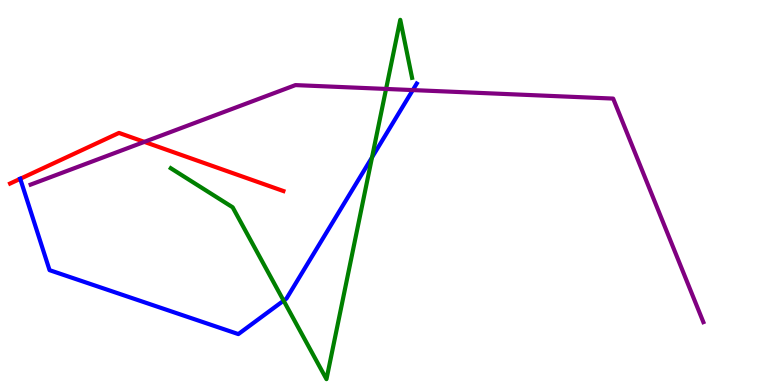[{'lines': ['blue', 'red'], 'intersections': [{'x': 0.261, 'y': 5.36}]}, {'lines': ['green', 'red'], 'intersections': []}, {'lines': ['purple', 'red'], 'intersections': [{'x': 1.86, 'y': 6.31}]}, {'lines': ['blue', 'green'], 'intersections': [{'x': 3.66, 'y': 2.19}, {'x': 4.8, 'y': 5.91}]}, {'lines': ['blue', 'purple'], 'intersections': [{'x': 5.33, 'y': 7.66}]}, {'lines': ['green', 'purple'], 'intersections': [{'x': 4.98, 'y': 7.69}]}]